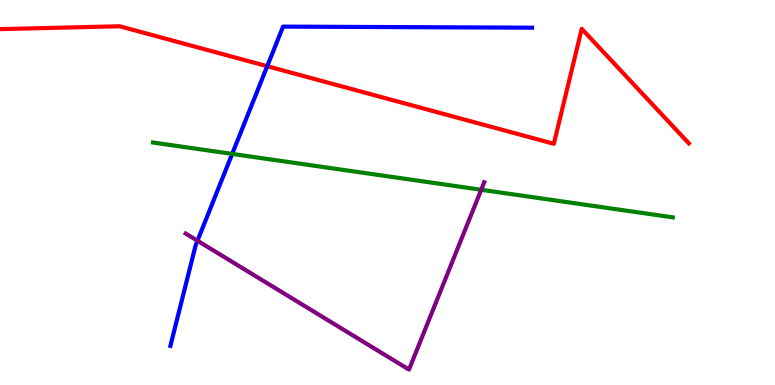[{'lines': ['blue', 'red'], 'intersections': [{'x': 3.45, 'y': 8.28}]}, {'lines': ['green', 'red'], 'intersections': []}, {'lines': ['purple', 'red'], 'intersections': []}, {'lines': ['blue', 'green'], 'intersections': [{'x': 3.0, 'y': 6.0}]}, {'lines': ['blue', 'purple'], 'intersections': [{'x': 2.55, 'y': 3.75}]}, {'lines': ['green', 'purple'], 'intersections': [{'x': 6.21, 'y': 5.07}]}]